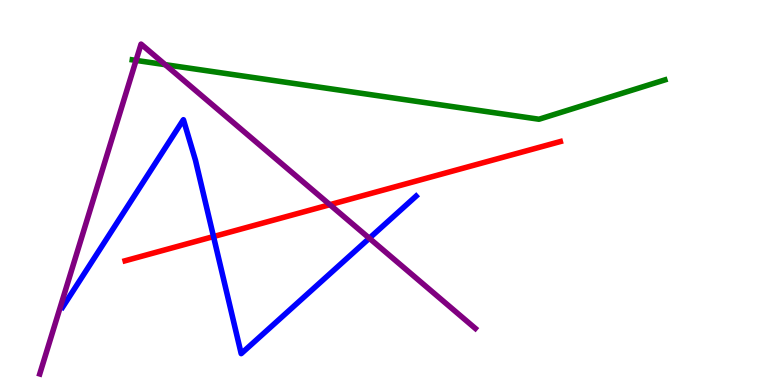[{'lines': ['blue', 'red'], 'intersections': [{'x': 2.76, 'y': 3.86}]}, {'lines': ['green', 'red'], 'intersections': []}, {'lines': ['purple', 'red'], 'intersections': [{'x': 4.26, 'y': 4.68}]}, {'lines': ['blue', 'green'], 'intersections': []}, {'lines': ['blue', 'purple'], 'intersections': [{'x': 4.77, 'y': 3.81}]}, {'lines': ['green', 'purple'], 'intersections': [{'x': 1.76, 'y': 8.43}, {'x': 2.13, 'y': 8.32}]}]